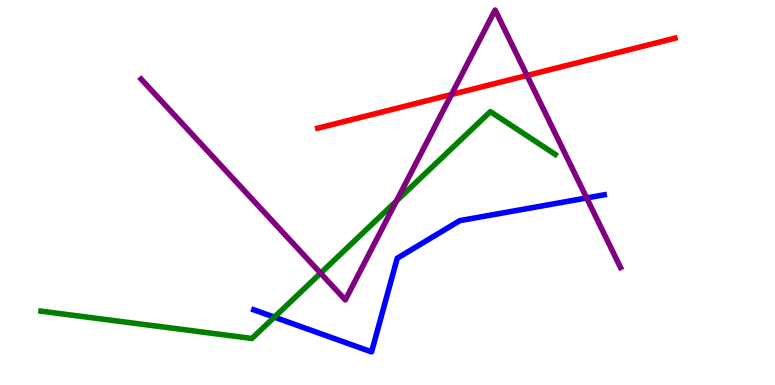[{'lines': ['blue', 'red'], 'intersections': []}, {'lines': ['green', 'red'], 'intersections': []}, {'lines': ['purple', 'red'], 'intersections': [{'x': 5.83, 'y': 7.55}, {'x': 6.8, 'y': 8.04}]}, {'lines': ['blue', 'green'], 'intersections': [{'x': 3.54, 'y': 1.76}]}, {'lines': ['blue', 'purple'], 'intersections': [{'x': 7.57, 'y': 4.86}]}, {'lines': ['green', 'purple'], 'intersections': [{'x': 4.14, 'y': 2.9}, {'x': 5.12, 'y': 4.78}]}]